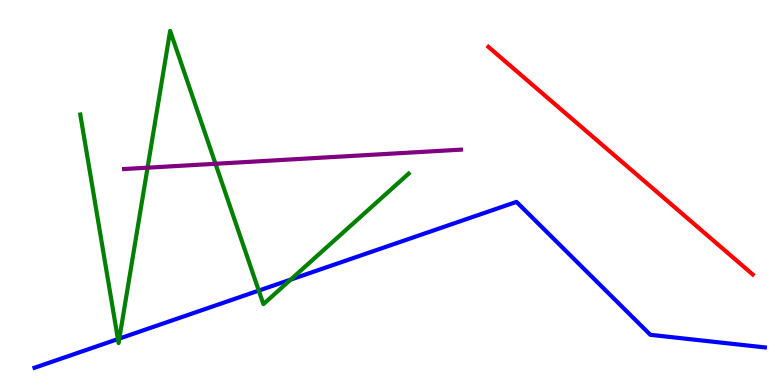[{'lines': ['blue', 'red'], 'intersections': []}, {'lines': ['green', 'red'], 'intersections': []}, {'lines': ['purple', 'red'], 'intersections': []}, {'lines': ['blue', 'green'], 'intersections': [{'x': 1.52, 'y': 1.19}, {'x': 1.54, 'y': 1.21}, {'x': 3.34, 'y': 2.45}, {'x': 3.75, 'y': 2.74}]}, {'lines': ['blue', 'purple'], 'intersections': []}, {'lines': ['green', 'purple'], 'intersections': [{'x': 1.9, 'y': 5.64}, {'x': 2.78, 'y': 5.75}]}]